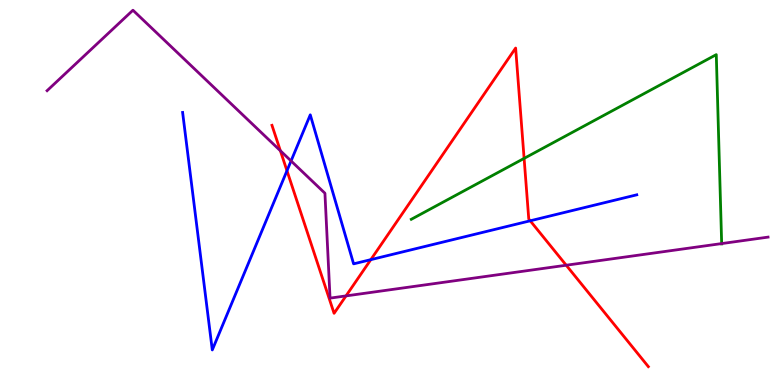[{'lines': ['blue', 'red'], 'intersections': [{'x': 3.7, 'y': 5.57}, {'x': 4.78, 'y': 3.26}, {'x': 6.84, 'y': 4.27}]}, {'lines': ['green', 'red'], 'intersections': [{'x': 6.76, 'y': 5.89}]}, {'lines': ['purple', 'red'], 'intersections': [{'x': 3.62, 'y': 6.08}, {'x': 4.46, 'y': 2.31}, {'x': 7.31, 'y': 3.11}]}, {'lines': ['blue', 'green'], 'intersections': []}, {'lines': ['blue', 'purple'], 'intersections': [{'x': 3.76, 'y': 5.82}]}, {'lines': ['green', 'purple'], 'intersections': [{'x': 9.31, 'y': 3.67}]}]